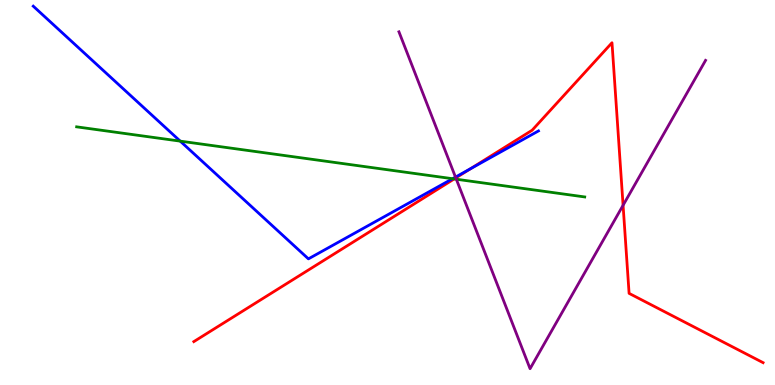[{'lines': ['blue', 'red'], 'intersections': [{'x': 6.07, 'y': 5.62}]}, {'lines': ['green', 'red'], 'intersections': [{'x': 5.86, 'y': 5.35}]}, {'lines': ['purple', 'red'], 'intersections': [{'x': 5.88, 'y': 5.38}, {'x': 8.04, 'y': 4.67}]}, {'lines': ['blue', 'green'], 'intersections': [{'x': 2.33, 'y': 6.33}, {'x': 5.84, 'y': 5.36}]}, {'lines': ['blue', 'purple'], 'intersections': [{'x': 5.88, 'y': 5.4}]}, {'lines': ['green', 'purple'], 'intersections': [{'x': 5.89, 'y': 5.34}]}]